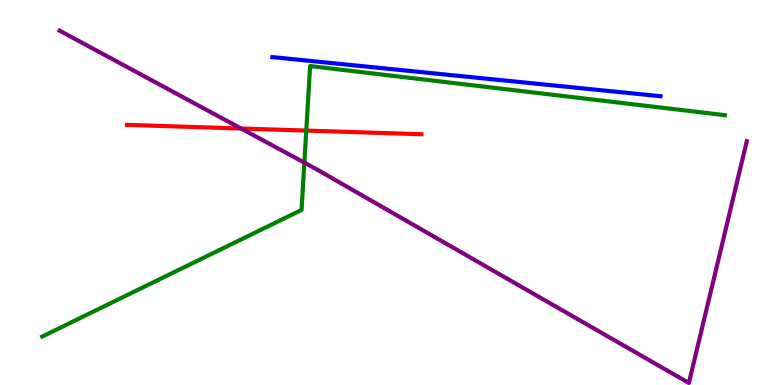[{'lines': ['blue', 'red'], 'intersections': []}, {'lines': ['green', 'red'], 'intersections': [{'x': 3.95, 'y': 6.61}]}, {'lines': ['purple', 'red'], 'intersections': [{'x': 3.11, 'y': 6.66}]}, {'lines': ['blue', 'green'], 'intersections': []}, {'lines': ['blue', 'purple'], 'intersections': []}, {'lines': ['green', 'purple'], 'intersections': [{'x': 3.93, 'y': 5.78}]}]